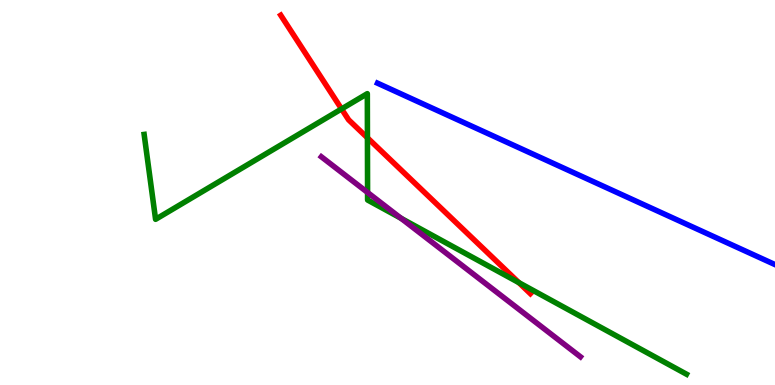[{'lines': ['blue', 'red'], 'intersections': []}, {'lines': ['green', 'red'], 'intersections': [{'x': 4.41, 'y': 7.17}, {'x': 4.74, 'y': 6.42}, {'x': 6.7, 'y': 2.66}]}, {'lines': ['purple', 'red'], 'intersections': []}, {'lines': ['blue', 'green'], 'intersections': []}, {'lines': ['blue', 'purple'], 'intersections': []}, {'lines': ['green', 'purple'], 'intersections': [{'x': 4.74, 'y': 5.0}, {'x': 5.17, 'y': 4.33}]}]